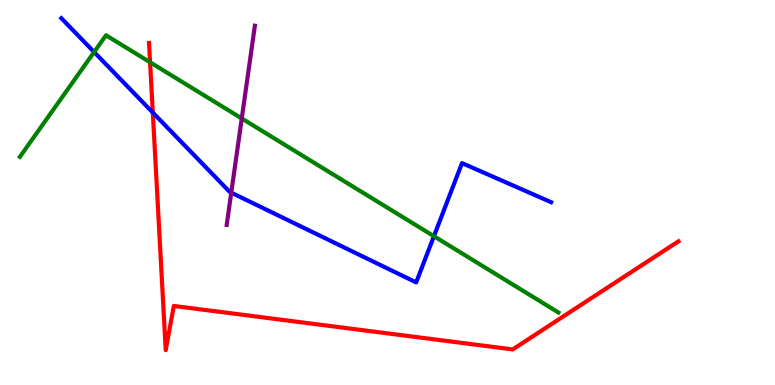[{'lines': ['blue', 'red'], 'intersections': [{'x': 1.97, 'y': 7.08}]}, {'lines': ['green', 'red'], 'intersections': [{'x': 1.94, 'y': 8.38}]}, {'lines': ['purple', 'red'], 'intersections': []}, {'lines': ['blue', 'green'], 'intersections': [{'x': 1.21, 'y': 8.65}, {'x': 5.6, 'y': 3.86}]}, {'lines': ['blue', 'purple'], 'intersections': [{'x': 2.98, 'y': 5.0}]}, {'lines': ['green', 'purple'], 'intersections': [{'x': 3.12, 'y': 6.92}]}]